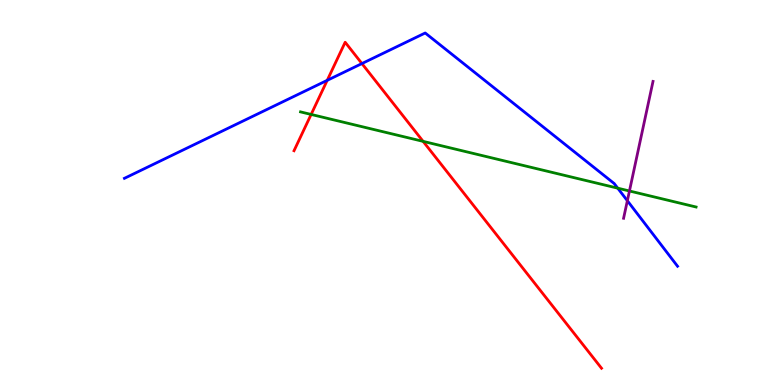[{'lines': ['blue', 'red'], 'intersections': [{'x': 4.22, 'y': 7.91}, {'x': 4.67, 'y': 8.35}]}, {'lines': ['green', 'red'], 'intersections': [{'x': 4.01, 'y': 7.03}, {'x': 5.46, 'y': 6.33}]}, {'lines': ['purple', 'red'], 'intersections': []}, {'lines': ['blue', 'green'], 'intersections': [{'x': 7.97, 'y': 5.11}]}, {'lines': ['blue', 'purple'], 'intersections': [{'x': 8.09, 'y': 4.79}]}, {'lines': ['green', 'purple'], 'intersections': [{'x': 8.12, 'y': 5.04}]}]